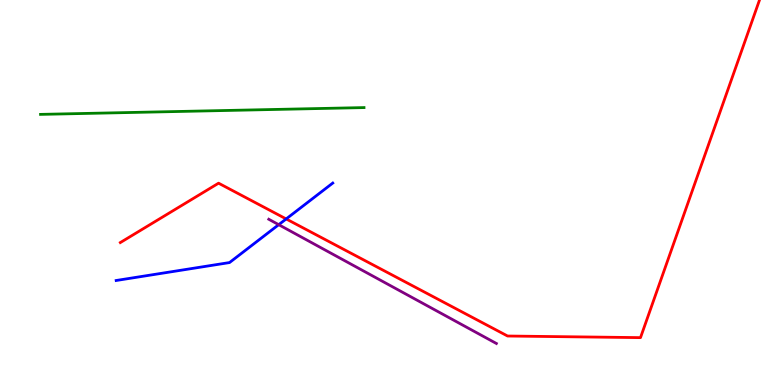[{'lines': ['blue', 'red'], 'intersections': [{'x': 3.69, 'y': 4.31}]}, {'lines': ['green', 'red'], 'intersections': []}, {'lines': ['purple', 'red'], 'intersections': []}, {'lines': ['blue', 'green'], 'intersections': []}, {'lines': ['blue', 'purple'], 'intersections': [{'x': 3.6, 'y': 4.16}]}, {'lines': ['green', 'purple'], 'intersections': []}]